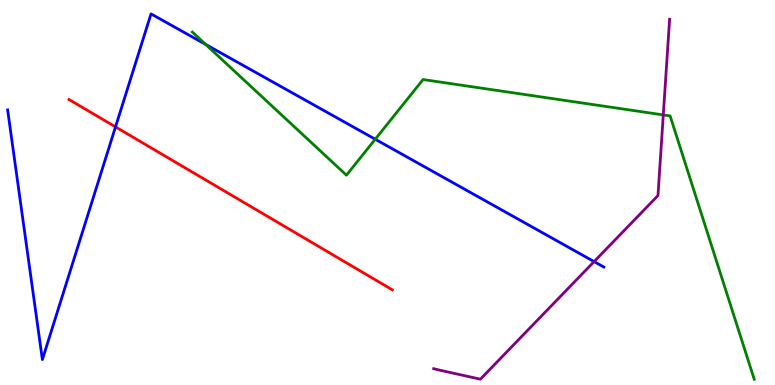[{'lines': ['blue', 'red'], 'intersections': [{'x': 1.49, 'y': 6.7}]}, {'lines': ['green', 'red'], 'intersections': []}, {'lines': ['purple', 'red'], 'intersections': []}, {'lines': ['blue', 'green'], 'intersections': [{'x': 2.65, 'y': 8.85}, {'x': 4.84, 'y': 6.38}]}, {'lines': ['blue', 'purple'], 'intersections': [{'x': 7.67, 'y': 3.21}]}, {'lines': ['green', 'purple'], 'intersections': [{'x': 8.56, 'y': 7.02}]}]